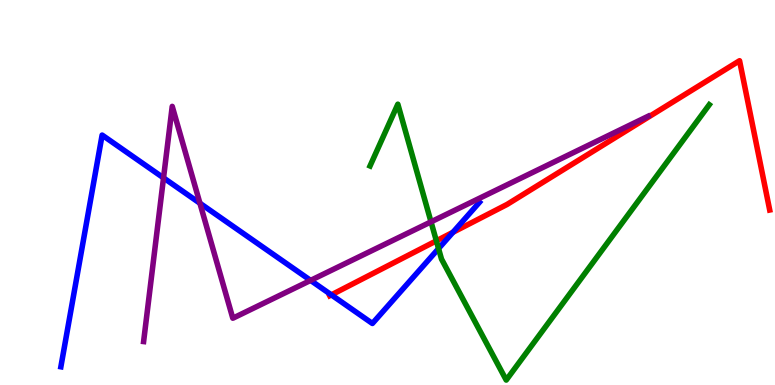[{'lines': ['blue', 'red'], 'intersections': [{'x': 4.28, 'y': 2.34}, {'x': 5.84, 'y': 3.97}]}, {'lines': ['green', 'red'], 'intersections': [{'x': 5.63, 'y': 3.74}]}, {'lines': ['purple', 'red'], 'intersections': []}, {'lines': ['blue', 'green'], 'intersections': [{'x': 5.66, 'y': 3.54}]}, {'lines': ['blue', 'purple'], 'intersections': [{'x': 2.11, 'y': 5.38}, {'x': 2.58, 'y': 4.72}, {'x': 4.01, 'y': 2.72}]}, {'lines': ['green', 'purple'], 'intersections': [{'x': 5.56, 'y': 4.24}]}]